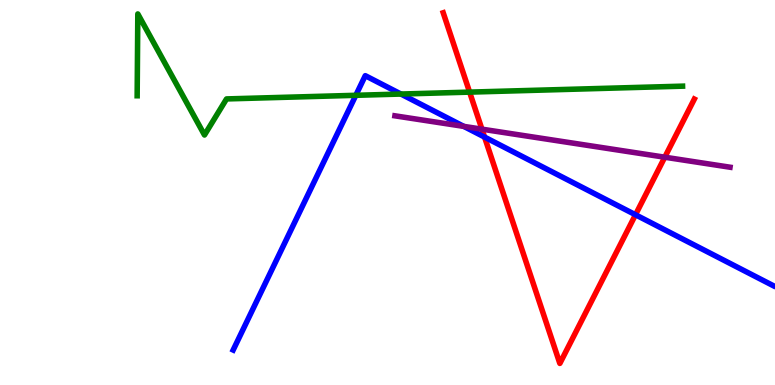[{'lines': ['blue', 'red'], 'intersections': [{'x': 6.25, 'y': 6.44}, {'x': 8.2, 'y': 4.42}]}, {'lines': ['green', 'red'], 'intersections': [{'x': 6.06, 'y': 7.61}]}, {'lines': ['purple', 'red'], 'intersections': [{'x': 6.22, 'y': 6.65}, {'x': 8.58, 'y': 5.92}]}, {'lines': ['blue', 'green'], 'intersections': [{'x': 4.59, 'y': 7.52}, {'x': 5.17, 'y': 7.56}]}, {'lines': ['blue', 'purple'], 'intersections': [{'x': 5.98, 'y': 6.72}]}, {'lines': ['green', 'purple'], 'intersections': []}]